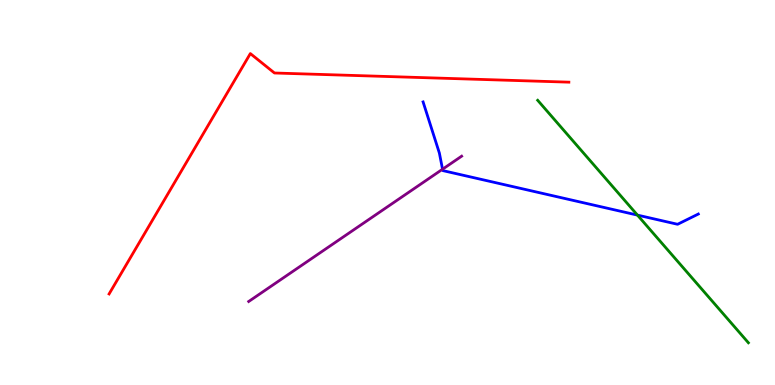[{'lines': ['blue', 'red'], 'intersections': []}, {'lines': ['green', 'red'], 'intersections': []}, {'lines': ['purple', 'red'], 'intersections': []}, {'lines': ['blue', 'green'], 'intersections': [{'x': 8.23, 'y': 4.41}]}, {'lines': ['blue', 'purple'], 'intersections': [{'x': 5.71, 'y': 5.6}]}, {'lines': ['green', 'purple'], 'intersections': []}]